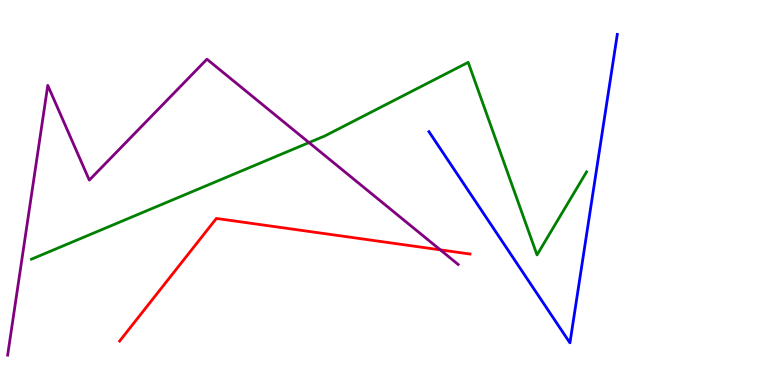[{'lines': ['blue', 'red'], 'intersections': []}, {'lines': ['green', 'red'], 'intersections': []}, {'lines': ['purple', 'red'], 'intersections': [{'x': 5.68, 'y': 3.51}]}, {'lines': ['blue', 'green'], 'intersections': []}, {'lines': ['blue', 'purple'], 'intersections': []}, {'lines': ['green', 'purple'], 'intersections': [{'x': 3.99, 'y': 6.3}]}]